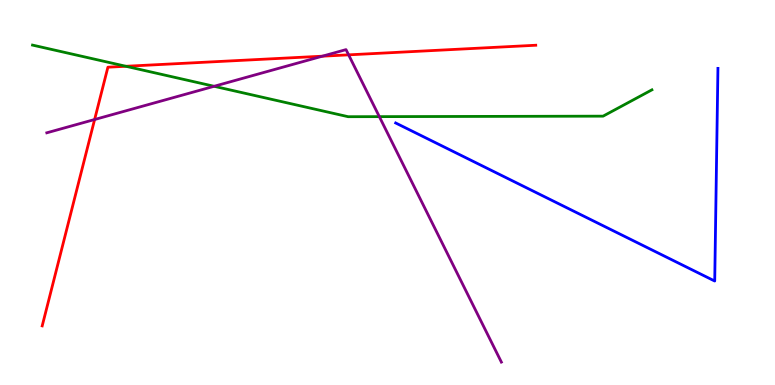[{'lines': ['blue', 'red'], 'intersections': []}, {'lines': ['green', 'red'], 'intersections': [{'x': 1.62, 'y': 8.28}]}, {'lines': ['purple', 'red'], 'intersections': [{'x': 1.22, 'y': 6.9}, {'x': 4.16, 'y': 8.54}, {'x': 4.5, 'y': 8.58}]}, {'lines': ['blue', 'green'], 'intersections': []}, {'lines': ['blue', 'purple'], 'intersections': []}, {'lines': ['green', 'purple'], 'intersections': [{'x': 2.76, 'y': 7.76}, {'x': 4.89, 'y': 6.97}]}]